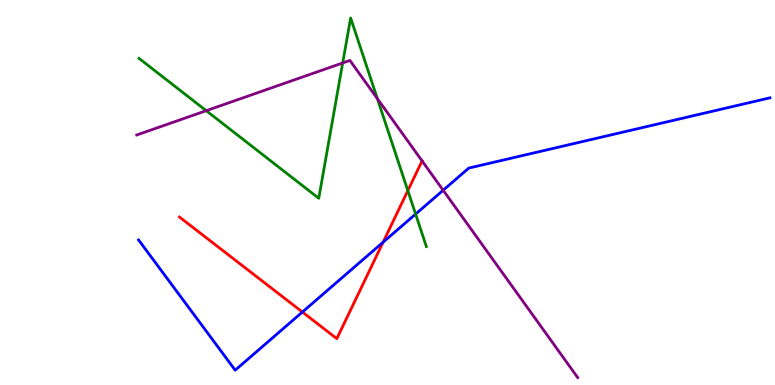[{'lines': ['blue', 'red'], 'intersections': [{'x': 3.9, 'y': 1.9}, {'x': 4.94, 'y': 3.71}]}, {'lines': ['green', 'red'], 'intersections': [{'x': 5.26, 'y': 5.05}]}, {'lines': ['purple', 'red'], 'intersections': [{'x': 5.45, 'y': 5.82}]}, {'lines': ['blue', 'green'], 'intersections': [{'x': 5.36, 'y': 4.44}]}, {'lines': ['blue', 'purple'], 'intersections': [{'x': 5.72, 'y': 5.06}]}, {'lines': ['green', 'purple'], 'intersections': [{'x': 2.66, 'y': 7.12}, {'x': 4.42, 'y': 8.36}, {'x': 4.87, 'y': 7.44}]}]